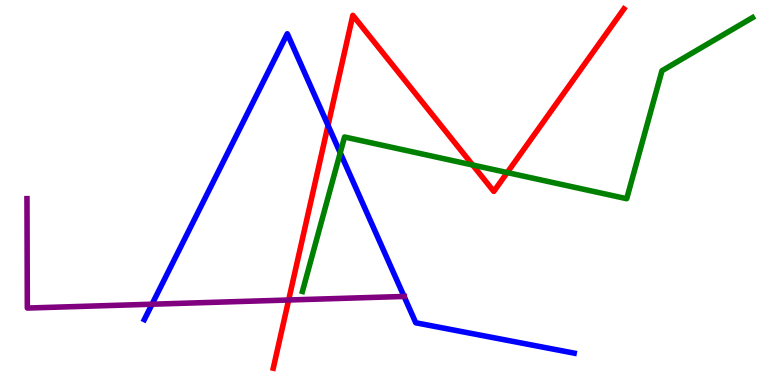[{'lines': ['blue', 'red'], 'intersections': [{'x': 4.23, 'y': 6.74}]}, {'lines': ['green', 'red'], 'intersections': [{'x': 6.1, 'y': 5.71}, {'x': 6.54, 'y': 5.52}]}, {'lines': ['purple', 'red'], 'intersections': [{'x': 3.72, 'y': 2.21}]}, {'lines': ['blue', 'green'], 'intersections': [{'x': 4.39, 'y': 6.03}]}, {'lines': ['blue', 'purple'], 'intersections': [{'x': 1.96, 'y': 2.1}, {'x': 5.21, 'y': 2.3}]}, {'lines': ['green', 'purple'], 'intersections': []}]